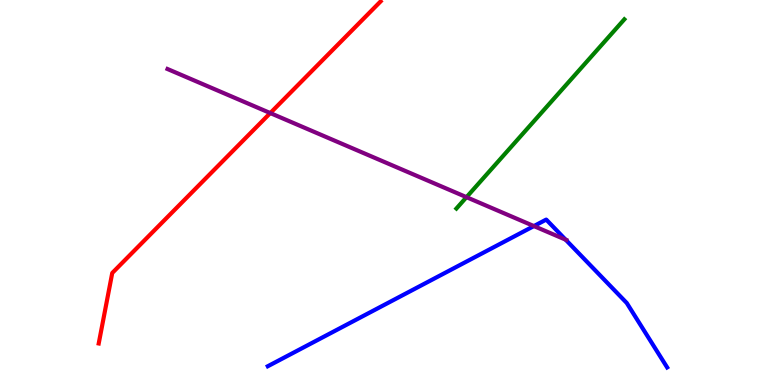[{'lines': ['blue', 'red'], 'intersections': []}, {'lines': ['green', 'red'], 'intersections': []}, {'lines': ['purple', 'red'], 'intersections': [{'x': 3.49, 'y': 7.06}]}, {'lines': ['blue', 'green'], 'intersections': []}, {'lines': ['blue', 'purple'], 'intersections': [{'x': 6.89, 'y': 4.13}, {'x': 7.3, 'y': 3.77}]}, {'lines': ['green', 'purple'], 'intersections': [{'x': 6.02, 'y': 4.88}]}]